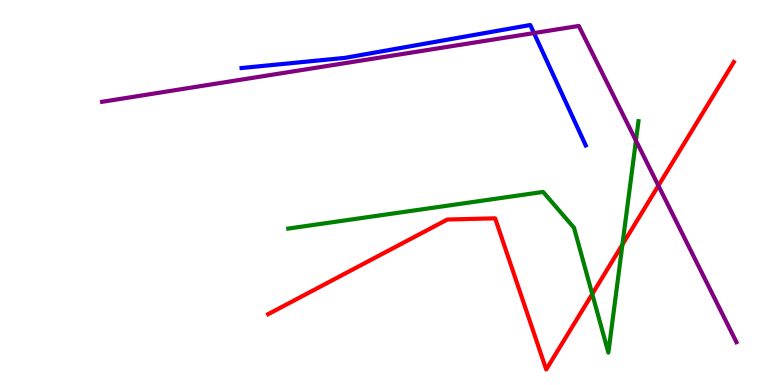[{'lines': ['blue', 'red'], 'intersections': []}, {'lines': ['green', 'red'], 'intersections': [{'x': 7.64, 'y': 2.36}, {'x': 8.03, 'y': 3.65}]}, {'lines': ['purple', 'red'], 'intersections': [{'x': 8.5, 'y': 5.18}]}, {'lines': ['blue', 'green'], 'intersections': []}, {'lines': ['blue', 'purple'], 'intersections': [{'x': 6.89, 'y': 9.14}]}, {'lines': ['green', 'purple'], 'intersections': [{'x': 8.21, 'y': 6.35}]}]